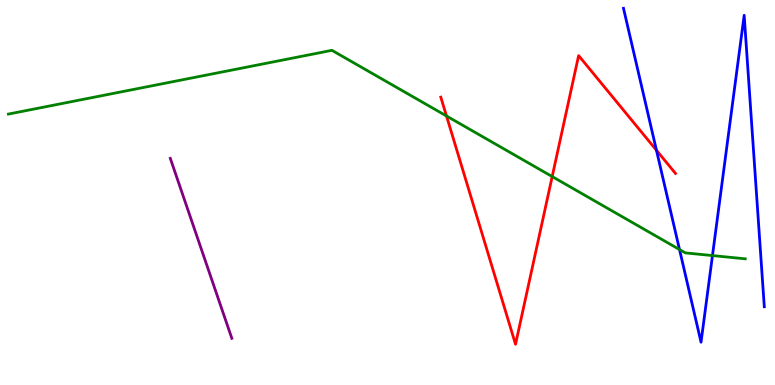[{'lines': ['blue', 'red'], 'intersections': [{'x': 8.47, 'y': 6.1}]}, {'lines': ['green', 'red'], 'intersections': [{'x': 5.76, 'y': 6.99}, {'x': 7.13, 'y': 5.41}]}, {'lines': ['purple', 'red'], 'intersections': []}, {'lines': ['blue', 'green'], 'intersections': [{'x': 8.77, 'y': 3.52}, {'x': 9.19, 'y': 3.36}]}, {'lines': ['blue', 'purple'], 'intersections': []}, {'lines': ['green', 'purple'], 'intersections': []}]